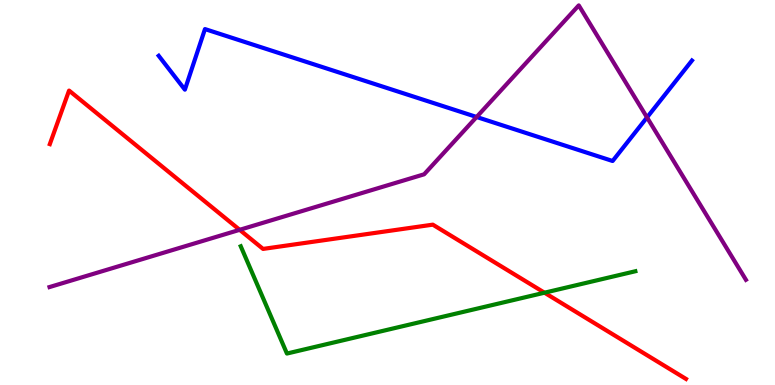[{'lines': ['blue', 'red'], 'intersections': []}, {'lines': ['green', 'red'], 'intersections': [{'x': 7.03, 'y': 2.4}]}, {'lines': ['purple', 'red'], 'intersections': [{'x': 3.09, 'y': 4.03}]}, {'lines': ['blue', 'green'], 'intersections': []}, {'lines': ['blue', 'purple'], 'intersections': [{'x': 6.15, 'y': 6.96}, {'x': 8.35, 'y': 6.95}]}, {'lines': ['green', 'purple'], 'intersections': []}]